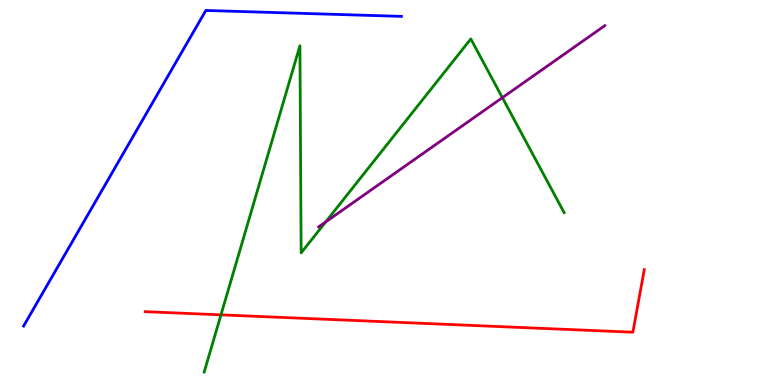[{'lines': ['blue', 'red'], 'intersections': []}, {'lines': ['green', 'red'], 'intersections': [{'x': 2.85, 'y': 1.82}]}, {'lines': ['purple', 'red'], 'intersections': []}, {'lines': ['blue', 'green'], 'intersections': []}, {'lines': ['blue', 'purple'], 'intersections': []}, {'lines': ['green', 'purple'], 'intersections': [{'x': 4.2, 'y': 4.24}, {'x': 6.48, 'y': 7.46}]}]